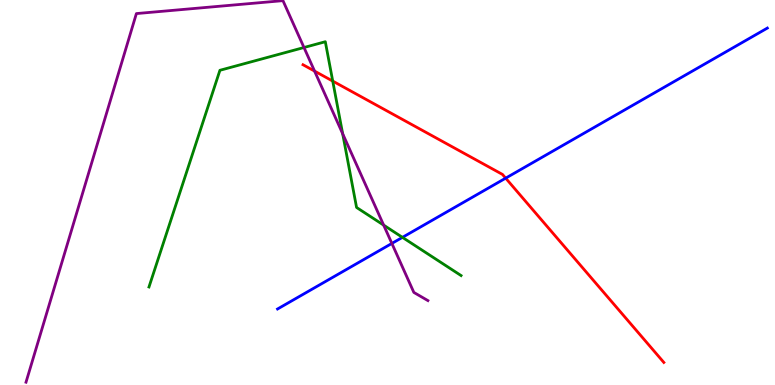[{'lines': ['blue', 'red'], 'intersections': [{'x': 6.52, 'y': 5.37}]}, {'lines': ['green', 'red'], 'intersections': [{'x': 4.29, 'y': 7.89}]}, {'lines': ['purple', 'red'], 'intersections': [{'x': 4.06, 'y': 8.15}]}, {'lines': ['blue', 'green'], 'intersections': [{'x': 5.19, 'y': 3.83}]}, {'lines': ['blue', 'purple'], 'intersections': [{'x': 5.06, 'y': 3.68}]}, {'lines': ['green', 'purple'], 'intersections': [{'x': 3.92, 'y': 8.77}, {'x': 4.42, 'y': 6.53}, {'x': 4.95, 'y': 4.15}]}]